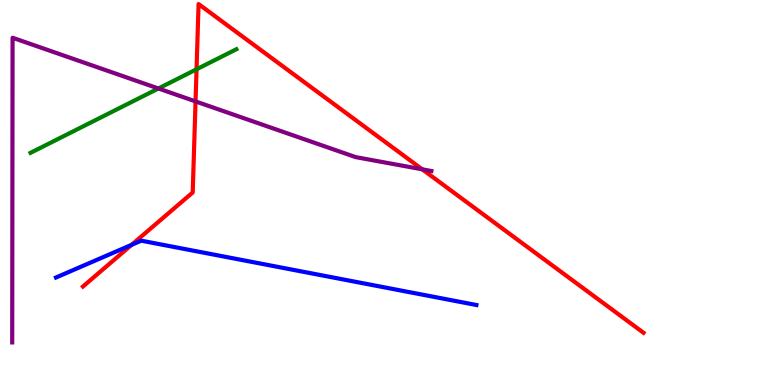[{'lines': ['blue', 'red'], 'intersections': [{'x': 1.7, 'y': 3.64}]}, {'lines': ['green', 'red'], 'intersections': [{'x': 2.54, 'y': 8.2}]}, {'lines': ['purple', 'red'], 'intersections': [{'x': 2.52, 'y': 7.37}, {'x': 5.45, 'y': 5.6}]}, {'lines': ['blue', 'green'], 'intersections': []}, {'lines': ['blue', 'purple'], 'intersections': []}, {'lines': ['green', 'purple'], 'intersections': [{'x': 2.04, 'y': 7.7}]}]